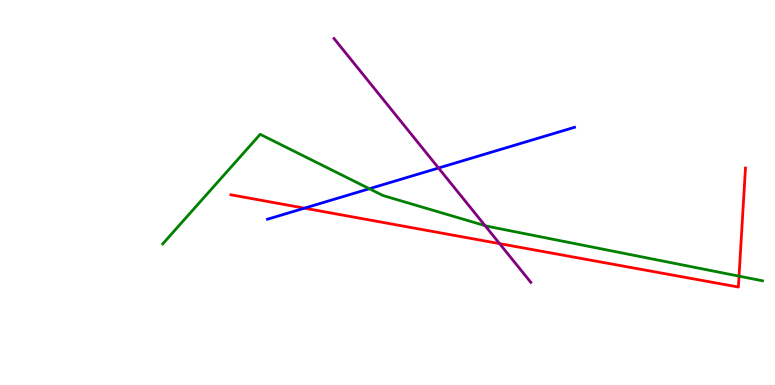[{'lines': ['blue', 'red'], 'intersections': [{'x': 3.93, 'y': 4.59}]}, {'lines': ['green', 'red'], 'intersections': [{'x': 9.54, 'y': 2.83}]}, {'lines': ['purple', 'red'], 'intersections': [{'x': 6.45, 'y': 3.67}]}, {'lines': ['blue', 'green'], 'intersections': [{'x': 4.77, 'y': 5.1}]}, {'lines': ['blue', 'purple'], 'intersections': [{'x': 5.66, 'y': 5.64}]}, {'lines': ['green', 'purple'], 'intersections': [{'x': 6.26, 'y': 4.14}]}]